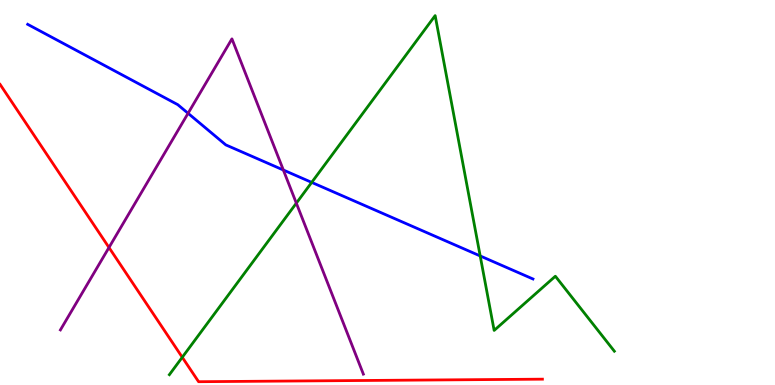[{'lines': ['blue', 'red'], 'intersections': []}, {'lines': ['green', 'red'], 'intersections': [{'x': 2.35, 'y': 0.72}]}, {'lines': ['purple', 'red'], 'intersections': [{'x': 1.41, 'y': 3.57}]}, {'lines': ['blue', 'green'], 'intersections': [{'x': 4.02, 'y': 5.26}, {'x': 6.2, 'y': 3.35}]}, {'lines': ['blue', 'purple'], 'intersections': [{'x': 2.43, 'y': 7.06}, {'x': 3.66, 'y': 5.58}]}, {'lines': ['green', 'purple'], 'intersections': [{'x': 3.82, 'y': 4.72}]}]